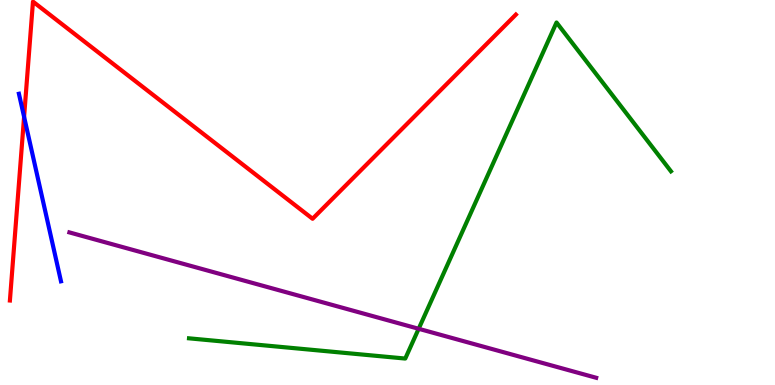[{'lines': ['blue', 'red'], 'intersections': [{'x': 0.311, 'y': 6.97}]}, {'lines': ['green', 'red'], 'intersections': []}, {'lines': ['purple', 'red'], 'intersections': []}, {'lines': ['blue', 'green'], 'intersections': []}, {'lines': ['blue', 'purple'], 'intersections': []}, {'lines': ['green', 'purple'], 'intersections': [{'x': 5.4, 'y': 1.46}]}]